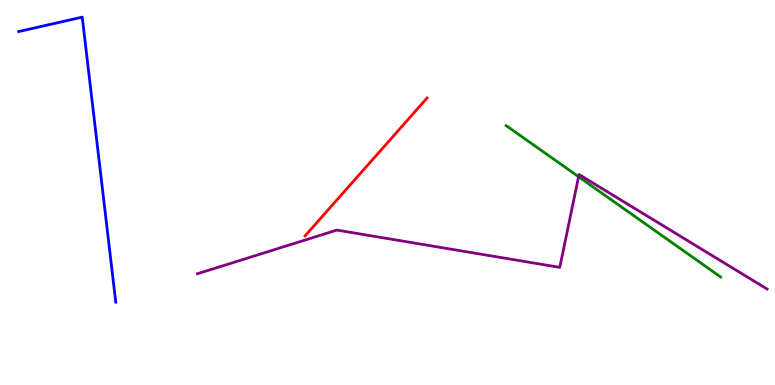[{'lines': ['blue', 'red'], 'intersections': []}, {'lines': ['green', 'red'], 'intersections': []}, {'lines': ['purple', 'red'], 'intersections': []}, {'lines': ['blue', 'green'], 'intersections': []}, {'lines': ['blue', 'purple'], 'intersections': []}, {'lines': ['green', 'purple'], 'intersections': [{'x': 7.47, 'y': 5.41}]}]